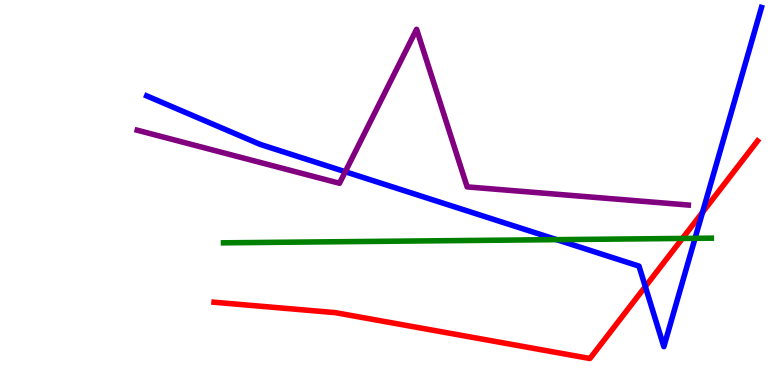[{'lines': ['blue', 'red'], 'intersections': [{'x': 8.33, 'y': 2.56}, {'x': 9.06, 'y': 4.48}]}, {'lines': ['green', 'red'], 'intersections': [{'x': 8.81, 'y': 3.81}]}, {'lines': ['purple', 'red'], 'intersections': []}, {'lines': ['blue', 'green'], 'intersections': [{'x': 7.18, 'y': 3.78}, {'x': 8.97, 'y': 3.81}]}, {'lines': ['blue', 'purple'], 'intersections': [{'x': 4.46, 'y': 5.54}]}, {'lines': ['green', 'purple'], 'intersections': []}]